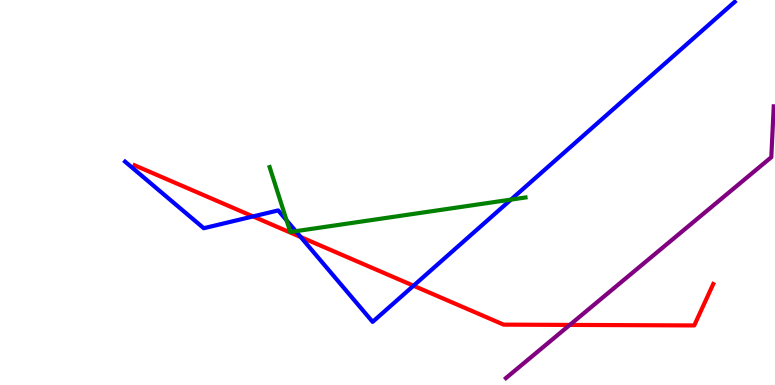[{'lines': ['blue', 'red'], 'intersections': [{'x': 3.26, 'y': 4.38}, {'x': 3.88, 'y': 3.84}, {'x': 5.34, 'y': 2.58}]}, {'lines': ['green', 'red'], 'intersections': []}, {'lines': ['purple', 'red'], 'intersections': [{'x': 7.35, 'y': 1.56}]}, {'lines': ['blue', 'green'], 'intersections': [{'x': 3.7, 'y': 4.28}, {'x': 3.82, 'y': 4.0}, {'x': 6.59, 'y': 4.82}]}, {'lines': ['blue', 'purple'], 'intersections': []}, {'lines': ['green', 'purple'], 'intersections': []}]